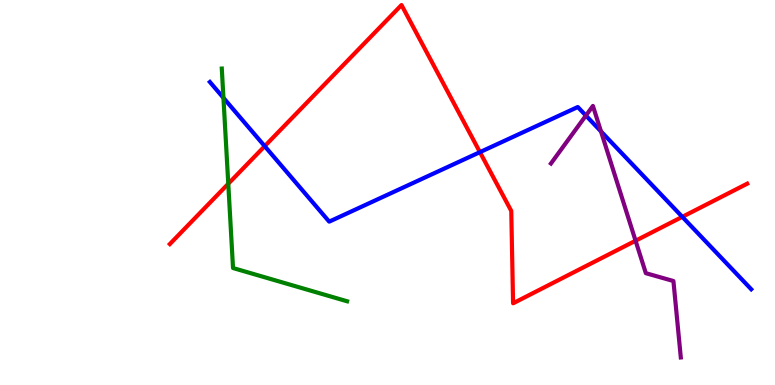[{'lines': ['blue', 'red'], 'intersections': [{'x': 3.42, 'y': 6.2}, {'x': 6.19, 'y': 6.05}, {'x': 8.8, 'y': 4.37}]}, {'lines': ['green', 'red'], 'intersections': [{'x': 2.95, 'y': 5.23}]}, {'lines': ['purple', 'red'], 'intersections': [{'x': 8.2, 'y': 3.75}]}, {'lines': ['blue', 'green'], 'intersections': [{'x': 2.88, 'y': 7.46}]}, {'lines': ['blue', 'purple'], 'intersections': [{'x': 7.56, 'y': 7.0}, {'x': 7.75, 'y': 6.59}]}, {'lines': ['green', 'purple'], 'intersections': []}]